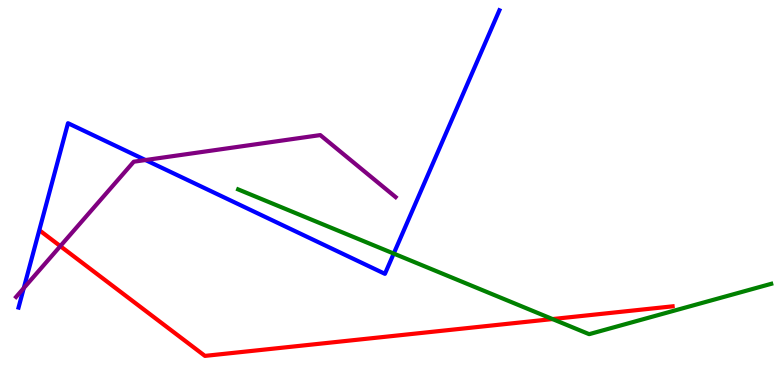[{'lines': ['blue', 'red'], 'intersections': []}, {'lines': ['green', 'red'], 'intersections': [{'x': 7.13, 'y': 1.71}]}, {'lines': ['purple', 'red'], 'intersections': [{'x': 0.778, 'y': 3.61}]}, {'lines': ['blue', 'green'], 'intersections': [{'x': 5.08, 'y': 3.41}]}, {'lines': ['blue', 'purple'], 'intersections': [{'x': 0.307, 'y': 2.52}, {'x': 1.88, 'y': 5.84}]}, {'lines': ['green', 'purple'], 'intersections': []}]